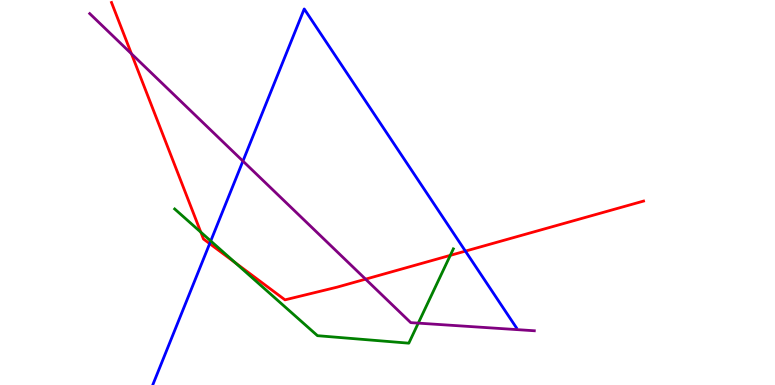[{'lines': ['blue', 'red'], 'intersections': [{'x': 2.71, 'y': 3.67}, {'x': 6.01, 'y': 3.48}]}, {'lines': ['green', 'red'], 'intersections': [{'x': 2.59, 'y': 3.97}, {'x': 3.04, 'y': 3.18}, {'x': 5.81, 'y': 3.37}]}, {'lines': ['purple', 'red'], 'intersections': [{'x': 1.7, 'y': 8.6}, {'x': 4.72, 'y': 2.75}]}, {'lines': ['blue', 'green'], 'intersections': [{'x': 2.72, 'y': 3.74}]}, {'lines': ['blue', 'purple'], 'intersections': [{'x': 3.13, 'y': 5.82}]}, {'lines': ['green', 'purple'], 'intersections': [{'x': 5.4, 'y': 1.61}]}]